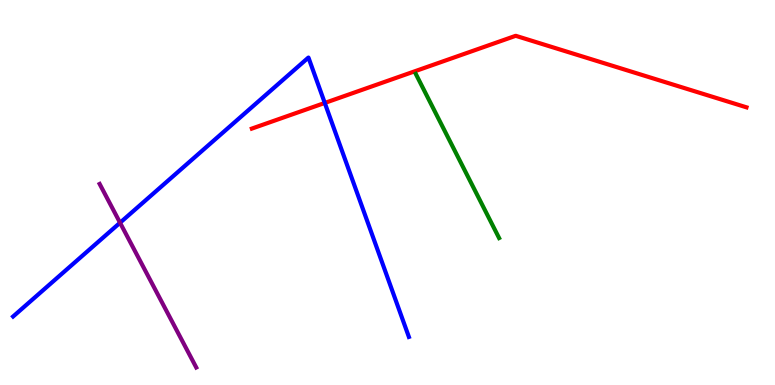[{'lines': ['blue', 'red'], 'intersections': [{'x': 4.19, 'y': 7.33}]}, {'lines': ['green', 'red'], 'intersections': []}, {'lines': ['purple', 'red'], 'intersections': []}, {'lines': ['blue', 'green'], 'intersections': []}, {'lines': ['blue', 'purple'], 'intersections': [{'x': 1.55, 'y': 4.21}]}, {'lines': ['green', 'purple'], 'intersections': []}]